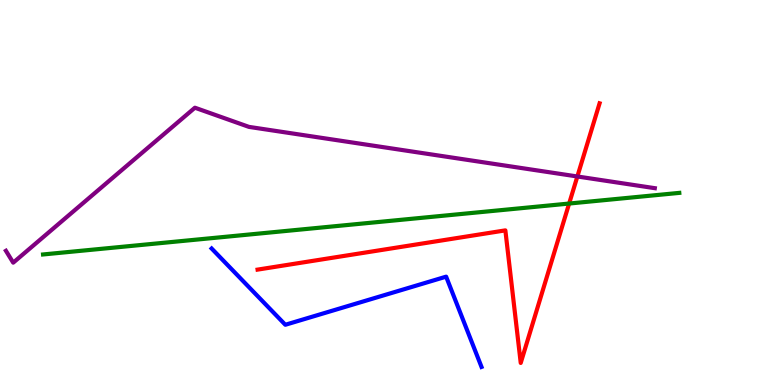[{'lines': ['blue', 'red'], 'intersections': []}, {'lines': ['green', 'red'], 'intersections': [{'x': 7.34, 'y': 4.71}]}, {'lines': ['purple', 'red'], 'intersections': [{'x': 7.45, 'y': 5.42}]}, {'lines': ['blue', 'green'], 'intersections': []}, {'lines': ['blue', 'purple'], 'intersections': []}, {'lines': ['green', 'purple'], 'intersections': []}]